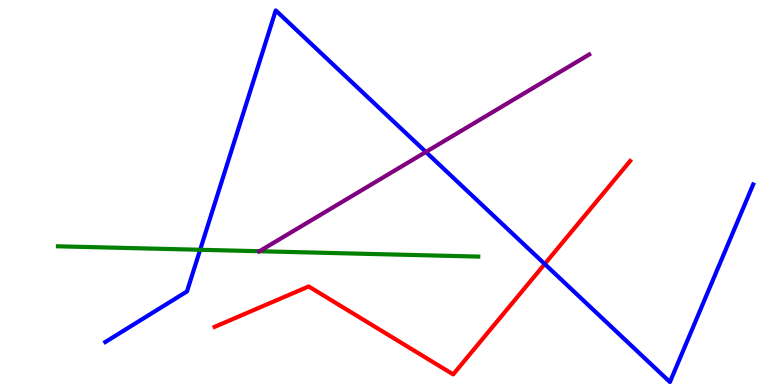[{'lines': ['blue', 'red'], 'intersections': [{'x': 7.03, 'y': 3.14}]}, {'lines': ['green', 'red'], 'intersections': []}, {'lines': ['purple', 'red'], 'intersections': []}, {'lines': ['blue', 'green'], 'intersections': [{'x': 2.58, 'y': 3.51}]}, {'lines': ['blue', 'purple'], 'intersections': [{'x': 5.5, 'y': 6.05}]}, {'lines': ['green', 'purple'], 'intersections': [{'x': 3.35, 'y': 3.47}]}]